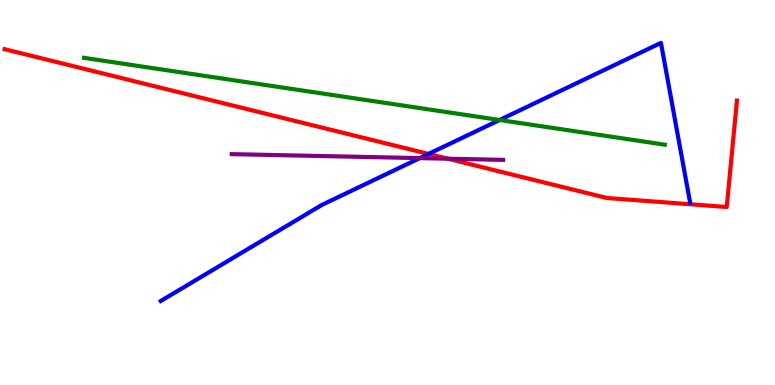[{'lines': ['blue', 'red'], 'intersections': [{'x': 5.53, 'y': 6.0}]}, {'lines': ['green', 'red'], 'intersections': []}, {'lines': ['purple', 'red'], 'intersections': [{'x': 5.78, 'y': 5.88}]}, {'lines': ['blue', 'green'], 'intersections': [{'x': 6.45, 'y': 6.88}]}, {'lines': ['blue', 'purple'], 'intersections': [{'x': 5.42, 'y': 5.89}]}, {'lines': ['green', 'purple'], 'intersections': []}]